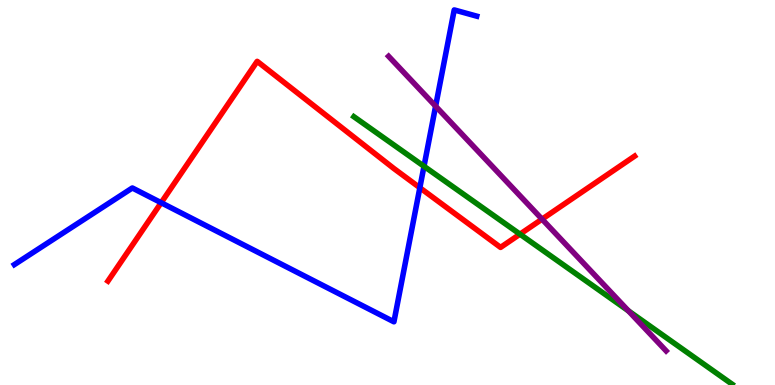[{'lines': ['blue', 'red'], 'intersections': [{'x': 2.08, 'y': 4.73}, {'x': 5.42, 'y': 5.12}]}, {'lines': ['green', 'red'], 'intersections': [{'x': 6.71, 'y': 3.92}]}, {'lines': ['purple', 'red'], 'intersections': [{'x': 6.99, 'y': 4.31}]}, {'lines': ['blue', 'green'], 'intersections': [{'x': 5.47, 'y': 5.68}]}, {'lines': ['blue', 'purple'], 'intersections': [{'x': 5.62, 'y': 7.24}]}, {'lines': ['green', 'purple'], 'intersections': [{'x': 8.11, 'y': 1.93}]}]